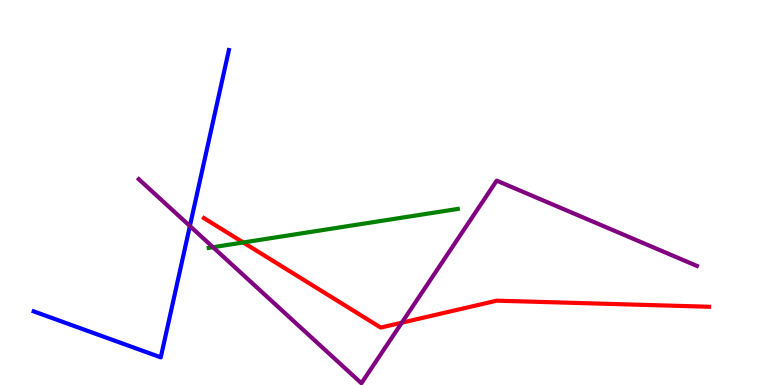[{'lines': ['blue', 'red'], 'intersections': []}, {'lines': ['green', 'red'], 'intersections': [{'x': 3.14, 'y': 3.7}]}, {'lines': ['purple', 'red'], 'intersections': [{'x': 5.19, 'y': 1.62}]}, {'lines': ['blue', 'green'], 'intersections': []}, {'lines': ['blue', 'purple'], 'intersections': [{'x': 2.45, 'y': 4.13}]}, {'lines': ['green', 'purple'], 'intersections': [{'x': 2.75, 'y': 3.58}]}]